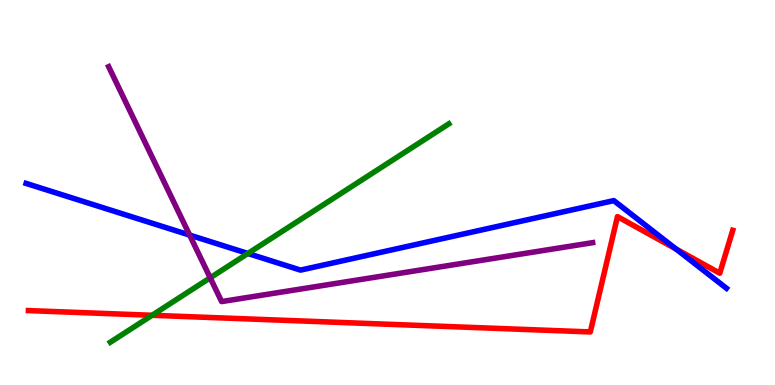[{'lines': ['blue', 'red'], 'intersections': [{'x': 8.72, 'y': 3.53}]}, {'lines': ['green', 'red'], 'intersections': [{'x': 1.96, 'y': 1.81}]}, {'lines': ['purple', 'red'], 'intersections': []}, {'lines': ['blue', 'green'], 'intersections': [{'x': 3.2, 'y': 3.42}]}, {'lines': ['blue', 'purple'], 'intersections': [{'x': 2.45, 'y': 3.89}]}, {'lines': ['green', 'purple'], 'intersections': [{'x': 2.71, 'y': 2.78}]}]